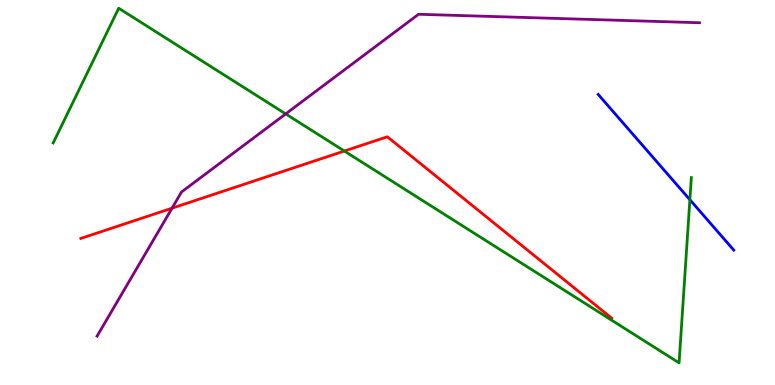[{'lines': ['blue', 'red'], 'intersections': []}, {'lines': ['green', 'red'], 'intersections': [{'x': 4.44, 'y': 6.08}]}, {'lines': ['purple', 'red'], 'intersections': [{'x': 2.22, 'y': 4.59}]}, {'lines': ['blue', 'green'], 'intersections': [{'x': 8.9, 'y': 4.81}]}, {'lines': ['blue', 'purple'], 'intersections': []}, {'lines': ['green', 'purple'], 'intersections': [{'x': 3.69, 'y': 7.04}]}]